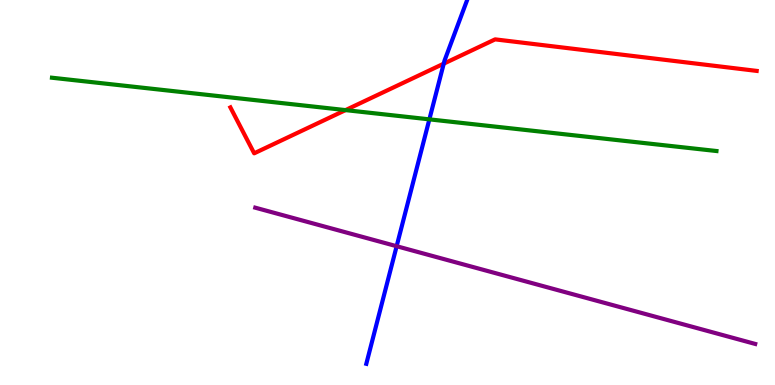[{'lines': ['blue', 'red'], 'intersections': [{'x': 5.73, 'y': 8.35}]}, {'lines': ['green', 'red'], 'intersections': [{'x': 4.46, 'y': 7.14}]}, {'lines': ['purple', 'red'], 'intersections': []}, {'lines': ['blue', 'green'], 'intersections': [{'x': 5.54, 'y': 6.9}]}, {'lines': ['blue', 'purple'], 'intersections': [{'x': 5.12, 'y': 3.6}]}, {'lines': ['green', 'purple'], 'intersections': []}]